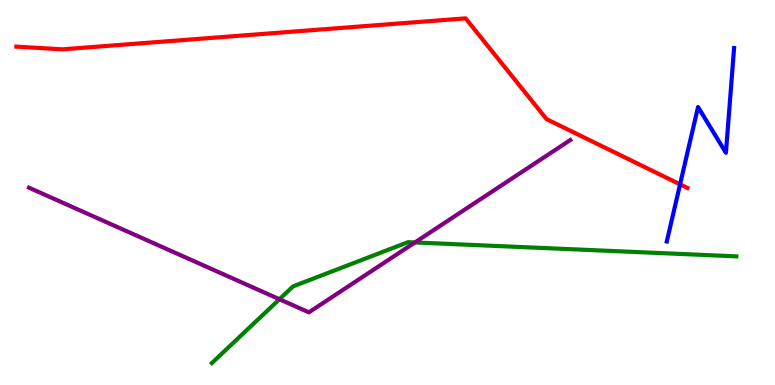[{'lines': ['blue', 'red'], 'intersections': [{'x': 8.78, 'y': 5.21}]}, {'lines': ['green', 'red'], 'intersections': []}, {'lines': ['purple', 'red'], 'intersections': []}, {'lines': ['blue', 'green'], 'intersections': []}, {'lines': ['blue', 'purple'], 'intersections': []}, {'lines': ['green', 'purple'], 'intersections': [{'x': 3.61, 'y': 2.23}, {'x': 5.35, 'y': 3.7}]}]